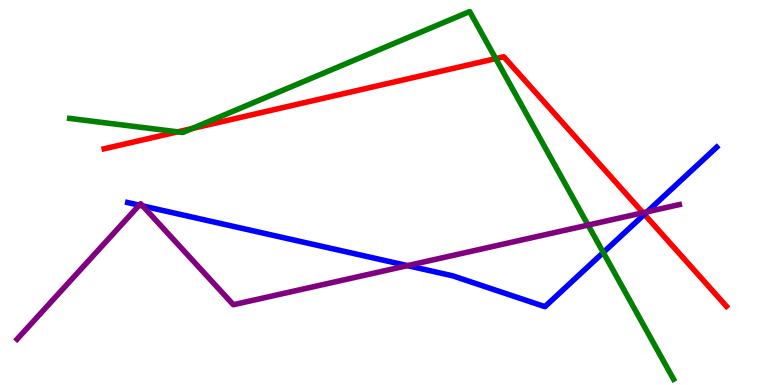[{'lines': ['blue', 'red'], 'intersections': [{'x': 8.31, 'y': 4.43}]}, {'lines': ['green', 'red'], 'intersections': [{'x': 2.29, 'y': 6.58}, {'x': 2.48, 'y': 6.66}, {'x': 6.4, 'y': 8.48}]}, {'lines': ['purple', 'red'], 'intersections': [{'x': 8.3, 'y': 4.47}]}, {'lines': ['blue', 'green'], 'intersections': [{'x': 7.78, 'y': 3.44}]}, {'lines': ['blue', 'purple'], 'intersections': [{'x': 1.8, 'y': 4.67}, {'x': 1.84, 'y': 4.65}, {'x': 5.26, 'y': 3.1}, {'x': 8.35, 'y': 4.5}]}, {'lines': ['green', 'purple'], 'intersections': [{'x': 7.59, 'y': 4.15}]}]